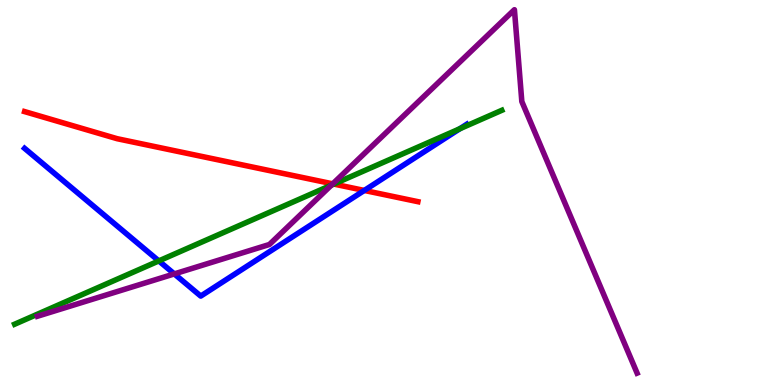[{'lines': ['blue', 'red'], 'intersections': [{'x': 4.7, 'y': 5.05}]}, {'lines': ['green', 'red'], 'intersections': [{'x': 4.31, 'y': 5.22}]}, {'lines': ['purple', 'red'], 'intersections': [{'x': 4.29, 'y': 5.23}]}, {'lines': ['blue', 'green'], 'intersections': [{'x': 2.05, 'y': 3.22}, {'x': 5.93, 'y': 6.66}]}, {'lines': ['blue', 'purple'], 'intersections': [{'x': 2.25, 'y': 2.89}]}, {'lines': ['green', 'purple'], 'intersections': [{'x': 4.28, 'y': 5.19}]}]